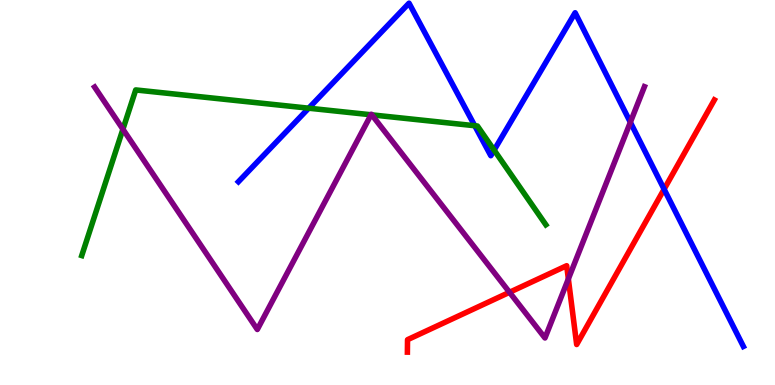[{'lines': ['blue', 'red'], 'intersections': [{'x': 8.57, 'y': 5.09}]}, {'lines': ['green', 'red'], 'intersections': []}, {'lines': ['purple', 'red'], 'intersections': [{'x': 6.57, 'y': 2.41}, {'x': 7.33, 'y': 2.76}]}, {'lines': ['blue', 'green'], 'intersections': [{'x': 3.98, 'y': 7.19}, {'x': 6.13, 'y': 6.73}, {'x': 6.38, 'y': 6.1}]}, {'lines': ['blue', 'purple'], 'intersections': [{'x': 8.13, 'y': 6.82}]}, {'lines': ['green', 'purple'], 'intersections': [{'x': 1.59, 'y': 6.64}, {'x': 4.79, 'y': 7.02}, {'x': 4.8, 'y': 7.02}]}]